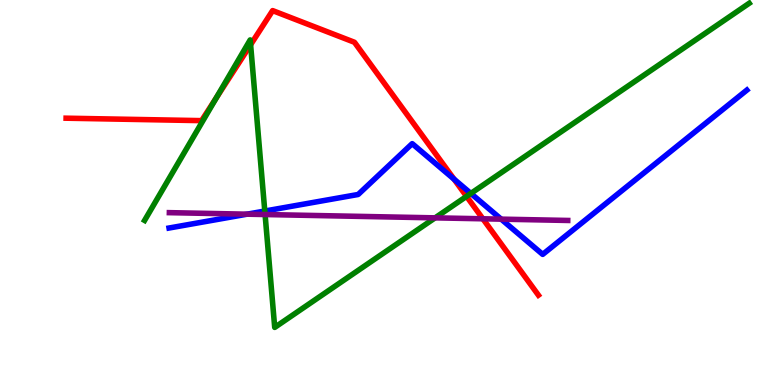[{'lines': ['blue', 'red'], 'intersections': [{'x': 5.86, 'y': 5.35}]}, {'lines': ['green', 'red'], 'intersections': [{'x': 2.79, 'y': 7.45}, {'x': 3.23, 'y': 8.84}, {'x': 6.02, 'y': 4.9}]}, {'lines': ['purple', 'red'], 'intersections': [{'x': 6.23, 'y': 4.32}]}, {'lines': ['blue', 'green'], 'intersections': [{'x': 3.42, 'y': 4.52}, {'x': 6.08, 'y': 4.98}]}, {'lines': ['blue', 'purple'], 'intersections': [{'x': 3.19, 'y': 4.44}, {'x': 6.47, 'y': 4.31}]}, {'lines': ['green', 'purple'], 'intersections': [{'x': 3.42, 'y': 4.43}, {'x': 5.61, 'y': 4.34}]}]